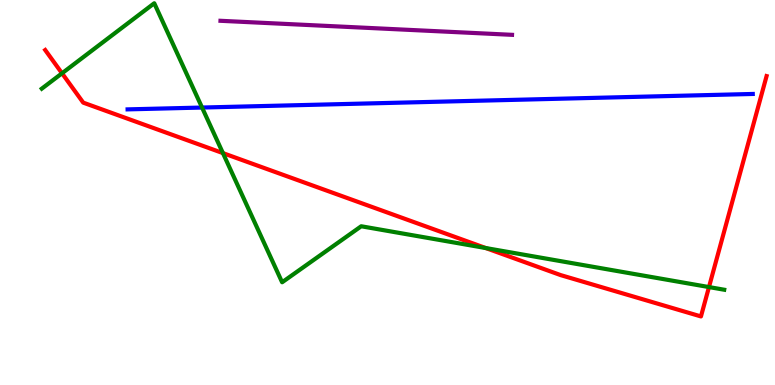[{'lines': ['blue', 'red'], 'intersections': []}, {'lines': ['green', 'red'], 'intersections': [{'x': 0.8, 'y': 8.1}, {'x': 2.88, 'y': 6.02}, {'x': 6.27, 'y': 3.56}, {'x': 9.15, 'y': 2.54}]}, {'lines': ['purple', 'red'], 'intersections': []}, {'lines': ['blue', 'green'], 'intersections': [{'x': 2.61, 'y': 7.21}]}, {'lines': ['blue', 'purple'], 'intersections': []}, {'lines': ['green', 'purple'], 'intersections': []}]